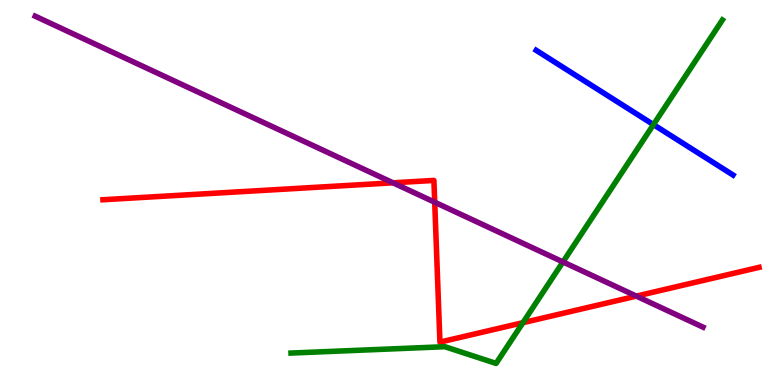[{'lines': ['blue', 'red'], 'intersections': []}, {'lines': ['green', 'red'], 'intersections': [{'x': 6.75, 'y': 1.62}]}, {'lines': ['purple', 'red'], 'intersections': [{'x': 5.07, 'y': 5.25}, {'x': 5.61, 'y': 4.75}, {'x': 8.21, 'y': 2.31}]}, {'lines': ['blue', 'green'], 'intersections': [{'x': 8.43, 'y': 6.76}]}, {'lines': ['blue', 'purple'], 'intersections': []}, {'lines': ['green', 'purple'], 'intersections': [{'x': 7.26, 'y': 3.2}]}]